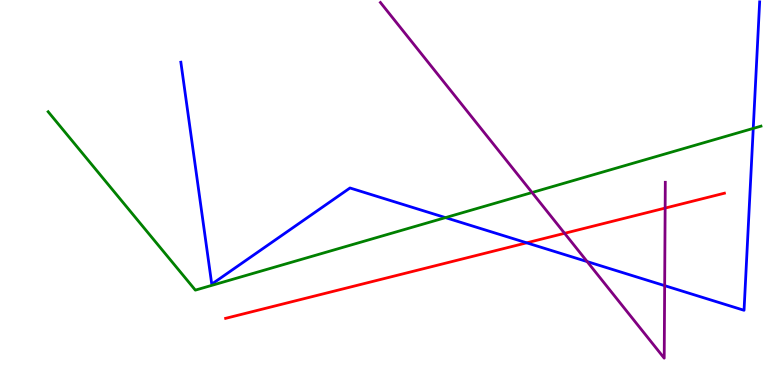[{'lines': ['blue', 'red'], 'intersections': [{'x': 6.8, 'y': 3.69}]}, {'lines': ['green', 'red'], 'intersections': []}, {'lines': ['purple', 'red'], 'intersections': [{'x': 7.29, 'y': 3.94}, {'x': 8.58, 'y': 4.6}]}, {'lines': ['blue', 'green'], 'intersections': [{'x': 5.75, 'y': 4.35}, {'x': 9.72, 'y': 6.66}]}, {'lines': ['blue', 'purple'], 'intersections': [{'x': 7.58, 'y': 3.21}, {'x': 8.58, 'y': 2.58}]}, {'lines': ['green', 'purple'], 'intersections': [{'x': 6.87, 'y': 5.0}]}]